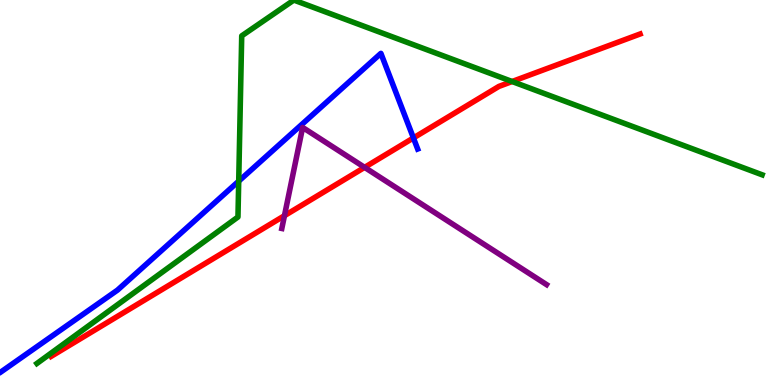[{'lines': ['blue', 'red'], 'intersections': [{'x': 5.33, 'y': 6.42}]}, {'lines': ['green', 'red'], 'intersections': [{'x': 6.61, 'y': 7.88}]}, {'lines': ['purple', 'red'], 'intersections': [{'x': 3.67, 'y': 4.4}, {'x': 4.7, 'y': 5.65}]}, {'lines': ['blue', 'green'], 'intersections': [{'x': 3.08, 'y': 5.29}]}, {'lines': ['blue', 'purple'], 'intersections': []}, {'lines': ['green', 'purple'], 'intersections': []}]